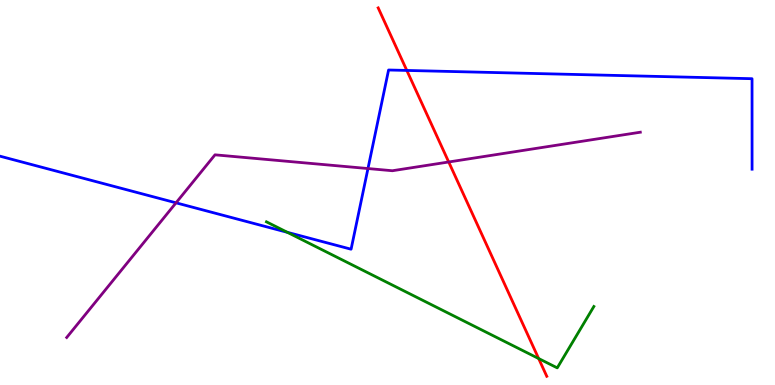[{'lines': ['blue', 'red'], 'intersections': [{'x': 5.25, 'y': 8.17}]}, {'lines': ['green', 'red'], 'intersections': [{'x': 6.95, 'y': 0.687}]}, {'lines': ['purple', 'red'], 'intersections': [{'x': 5.79, 'y': 5.79}]}, {'lines': ['blue', 'green'], 'intersections': [{'x': 3.71, 'y': 3.97}]}, {'lines': ['blue', 'purple'], 'intersections': [{'x': 2.27, 'y': 4.73}, {'x': 4.75, 'y': 5.62}]}, {'lines': ['green', 'purple'], 'intersections': []}]